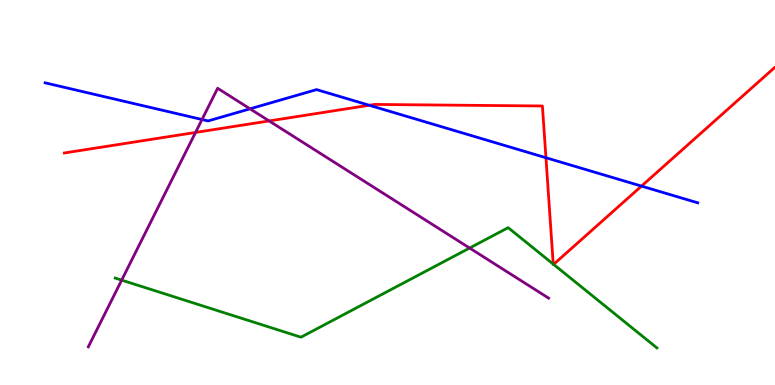[{'lines': ['blue', 'red'], 'intersections': [{'x': 4.76, 'y': 7.27}, {'x': 7.04, 'y': 5.9}, {'x': 8.28, 'y': 5.17}]}, {'lines': ['green', 'red'], 'intersections': [{'x': 7.14, 'y': 3.14}, {'x': 7.14, 'y': 3.13}]}, {'lines': ['purple', 'red'], 'intersections': [{'x': 2.52, 'y': 6.56}, {'x': 3.47, 'y': 6.86}]}, {'lines': ['blue', 'green'], 'intersections': []}, {'lines': ['blue', 'purple'], 'intersections': [{'x': 2.61, 'y': 6.9}, {'x': 3.23, 'y': 7.17}]}, {'lines': ['green', 'purple'], 'intersections': [{'x': 1.57, 'y': 2.72}, {'x': 6.06, 'y': 3.56}]}]